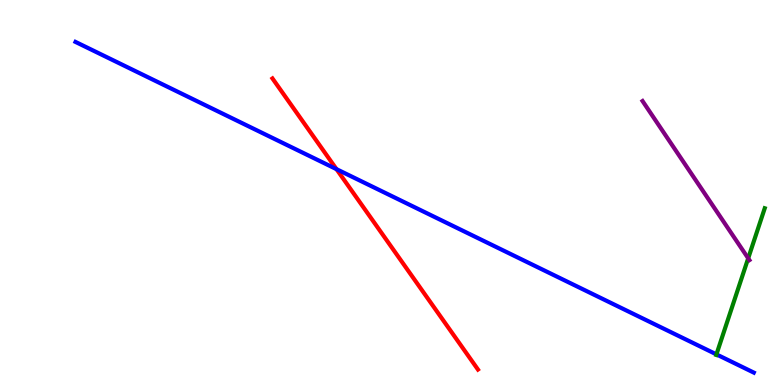[{'lines': ['blue', 'red'], 'intersections': [{'x': 4.34, 'y': 5.61}]}, {'lines': ['green', 'red'], 'intersections': []}, {'lines': ['purple', 'red'], 'intersections': []}, {'lines': ['blue', 'green'], 'intersections': [{'x': 9.24, 'y': 0.795}]}, {'lines': ['blue', 'purple'], 'intersections': []}, {'lines': ['green', 'purple'], 'intersections': [{'x': 9.65, 'y': 3.29}]}]